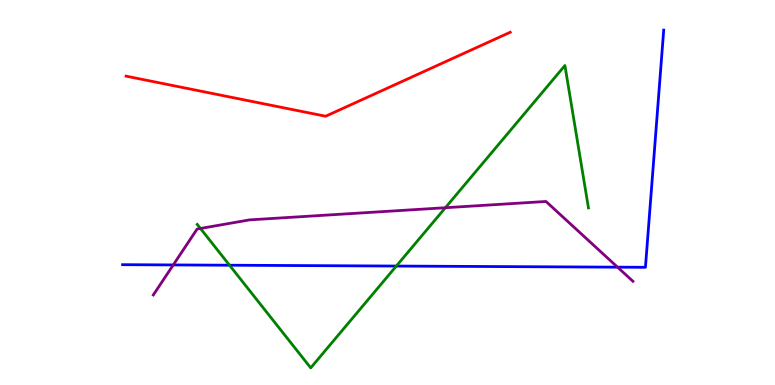[{'lines': ['blue', 'red'], 'intersections': []}, {'lines': ['green', 'red'], 'intersections': []}, {'lines': ['purple', 'red'], 'intersections': []}, {'lines': ['blue', 'green'], 'intersections': [{'x': 2.96, 'y': 3.11}, {'x': 5.11, 'y': 3.09}]}, {'lines': ['blue', 'purple'], 'intersections': [{'x': 2.24, 'y': 3.12}, {'x': 7.97, 'y': 3.06}]}, {'lines': ['green', 'purple'], 'intersections': [{'x': 2.59, 'y': 4.07}, {'x': 5.75, 'y': 4.6}]}]